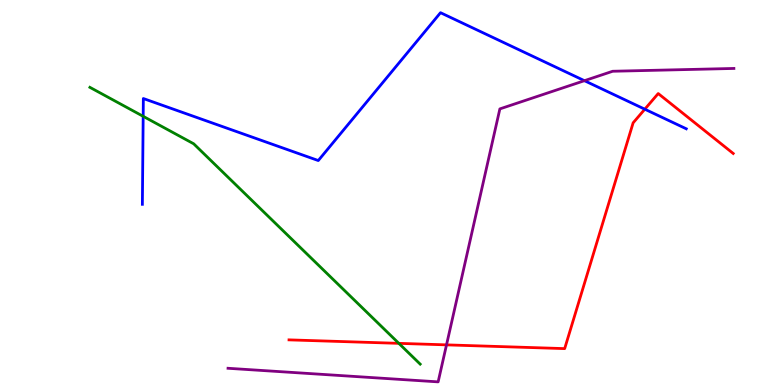[{'lines': ['blue', 'red'], 'intersections': [{'x': 8.32, 'y': 7.16}]}, {'lines': ['green', 'red'], 'intersections': [{'x': 5.15, 'y': 1.08}]}, {'lines': ['purple', 'red'], 'intersections': [{'x': 5.76, 'y': 1.04}]}, {'lines': ['blue', 'green'], 'intersections': [{'x': 1.85, 'y': 6.98}]}, {'lines': ['blue', 'purple'], 'intersections': [{'x': 7.54, 'y': 7.9}]}, {'lines': ['green', 'purple'], 'intersections': []}]